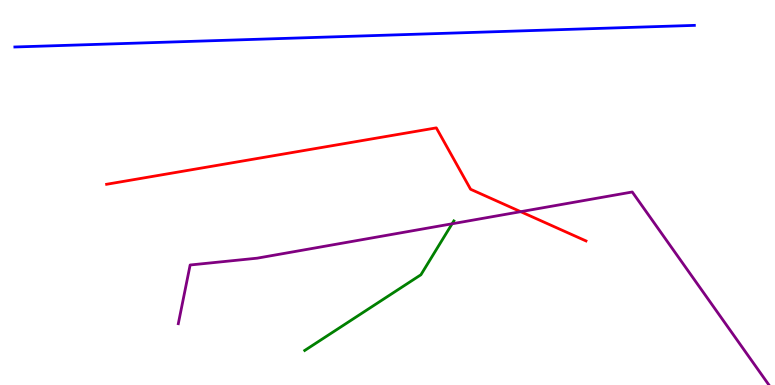[{'lines': ['blue', 'red'], 'intersections': []}, {'lines': ['green', 'red'], 'intersections': []}, {'lines': ['purple', 'red'], 'intersections': [{'x': 6.72, 'y': 4.5}]}, {'lines': ['blue', 'green'], 'intersections': []}, {'lines': ['blue', 'purple'], 'intersections': []}, {'lines': ['green', 'purple'], 'intersections': [{'x': 5.83, 'y': 4.19}]}]